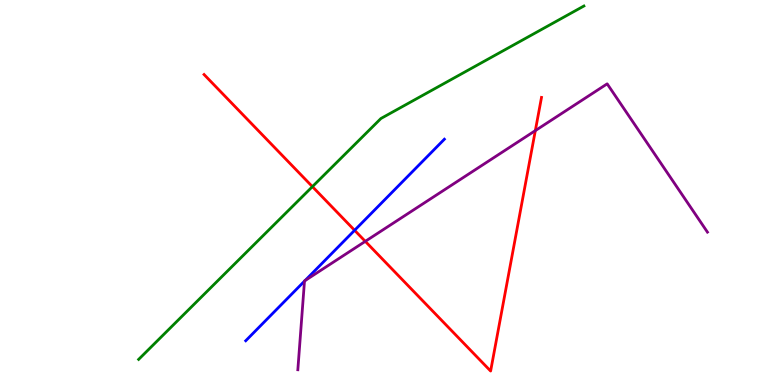[{'lines': ['blue', 'red'], 'intersections': [{'x': 4.58, 'y': 4.02}]}, {'lines': ['green', 'red'], 'intersections': [{'x': 4.03, 'y': 5.15}]}, {'lines': ['purple', 'red'], 'intersections': [{'x': 4.71, 'y': 3.73}, {'x': 6.91, 'y': 6.61}]}, {'lines': ['blue', 'green'], 'intersections': []}, {'lines': ['blue', 'purple'], 'intersections': [{'x': 3.93, 'y': 2.7}, {'x': 3.94, 'y': 2.71}]}, {'lines': ['green', 'purple'], 'intersections': []}]